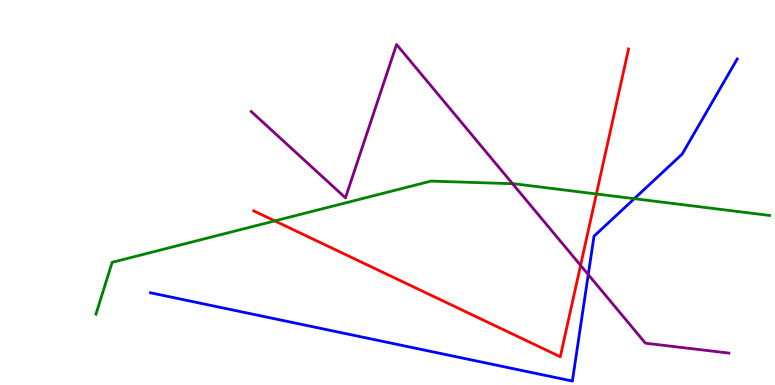[{'lines': ['blue', 'red'], 'intersections': []}, {'lines': ['green', 'red'], 'intersections': [{'x': 3.55, 'y': 4.26}, {'x': 7.7, 'y': 4.96}]}, {'lines': ['purple', 'red'], 'intersections': [{'x': 7.49, 'y': 3.11}]}, {'lines': ['blue', 'green'], 'intersections': [{'x': 8.18, 'y': 4.84}]}, {'lines': ['blue', 'purple'], 'intersections': [{'x': 7.59, 'y': 2.87}]}, {'lines': ['green', 'purple'], 'intersections': [{'x': 6.61, 'y': 5.23}]}]